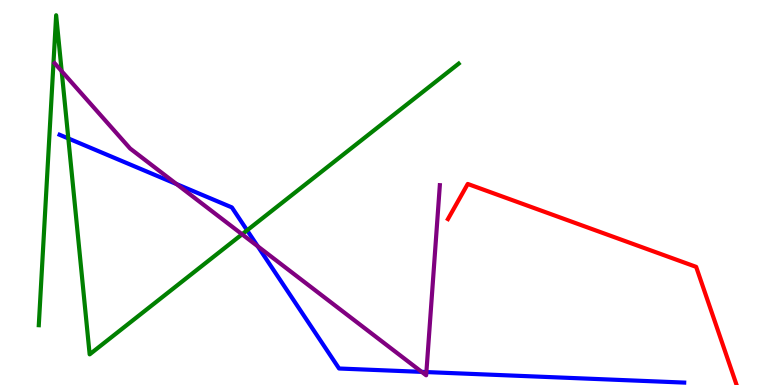[{'lines': ['blue', 'red'], 'intersections': []}, {'lines': ['green', 'red'], 'intersections': []}, {'lines': ['purple', 'red'], 'intersections': []}, {'lines': ['blue', 'green'], 'intersections': [{'x': 0.882, 'y': 6.4}, {'x': 3.19, 'y': 4.02}]}, {'lines': ['blue', 'purple'], 'intersections': [{'x': 2.28, 'y': 5.22}, {'x': 3.33, 'y': 3.6}, {'x': 5.44, 'y': 0.341}, {'x': 5.5, 'y': 0.336}]}, {'lines': ['green', 'purple'], 'intersections': [{'x': 0.796, 'y': 8.15}, {'x': 3.12, 'y': 3.91}]}]